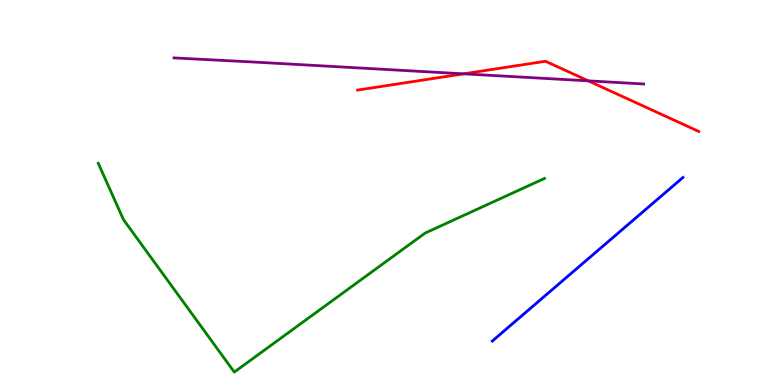[{'lines': ['blue', 'red'], 'intersections': []}, {'lines': ['green', 'red'], 'intersections': []}, {'lines': ['purple', 'red'], 'intersections': [{'x': 5.98, 'y': 8.08}, {'x': 7.59, 'y': 7.9}]}, {'lines': ['blue', 'green'], 'intersections': []}, {'lines': ['blue', 'purple'], 'intersections': []}, {'lines': ['green', 'purple'], 'intersections': []}]